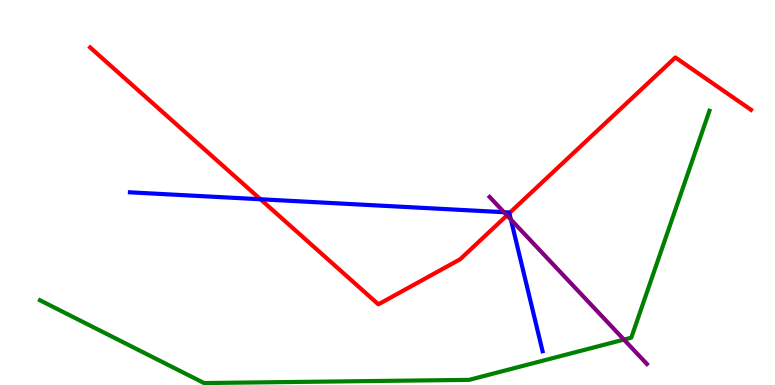[{'lines': ['blue', 'red'], 'intersections': [{'x': 3.36, 'y': 4.82}, {'x': 6.57, 'y': 4.46}]}, {'lines': ['green', 'red'], 'intersections': []}, {'lines': ['purple', 'red'], 'intersections': [{'x': 6.54, 'y': 4.41}]}, {'lines': ['blue', 'green'], 'intersections': []}, {'lines': ['blue', 'purple'], 'intersections': [{'x': 6.5, 'y': 4.49}, {'x': 6.59, 'y': 4.3}]}, {'lines': ['green', 'purple'], 'intersections': [{'x': 8.05, 'y': 1.18}]}]